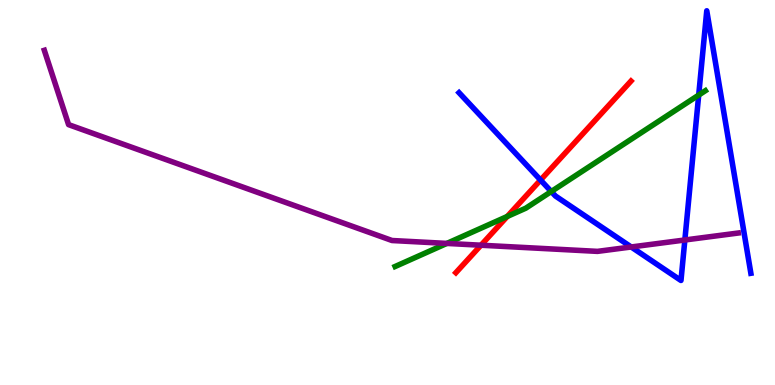[{'lines': ['blue', 'red'], 'intersections': [{'x': 6.97, 'y': 5.32}]}, {'lines': ['green', 'red'], 'intersections': [{'x': 6.55, 'y': 4.38}]}, {'lines': ['purple', 'red'], 'intersections': [{'x': 6.21, 'y': 3.63}]}, {'lines': ['blue', 'green'], 'intersections': [{'x': 7.11, 'y': 5.03}, {'x': 9.02, 'y': 7.53}]}, {'lines': ['blue', 'purple'], 'intersections': [{'x': 8.14, 'y': 3.58}, {'x': 8.84, 'y': 3.77}]}, {'lines': ['green', 'purple'], 'intersections': [{'x': 5.77, 'y': 3.68}]}]